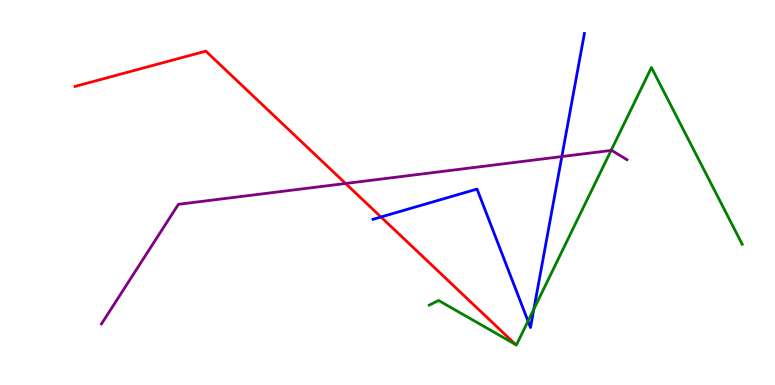[{'lines': ['blue', 'red'], 'intersections': [{'x': 4.92, 'y': 4.36}]}, {'lines': ['green', 'red'], 'intersections': []}, {'lines': ['purple', 'red'], 'intersections': [{'x': 4.46, 'y': 5.23}]}, {'lines': ['blue', 'green'], 'intersections': [{'x': 6.81, 'y': 1.66}, {'x': 6.89, 'y': 1.97}]}, {'lines': ['blue', 'purple'], 'intersections': [{'x': 7.25, 'y': 5.93}]}, {'lines': ['green', 'purple'], 'intersections': [{'x': 7.89, 'y': 6.09}]}]